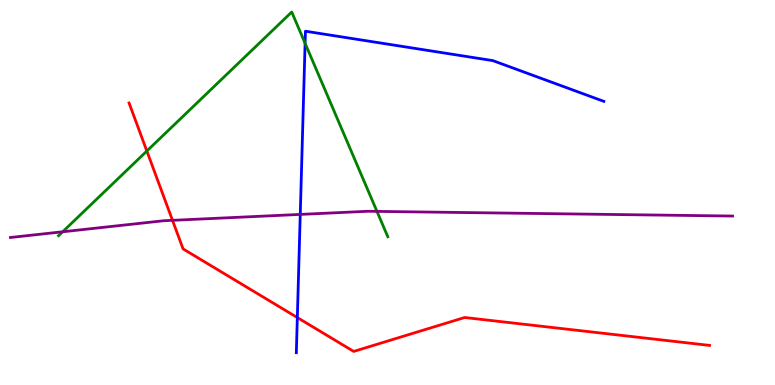[{'lines': ['blue', 'red'], 'intersections': [{'x': 3.84, 'y': 1.75}]}, {'lines': ['green', 'red'], 'intersections': [{'x': 1.89, 'y': 6.08}]}, {'lines': ['purple', 'red'], 'intersections': [{'x': 2.23, 'y': 4.28}]}, {'lines': ['blue', 'green'], 'intersections': [{'x': 3.94, 'y': 8.88}]}, {'lines': ['blue', 'purple'], 'intersections': [{'x': 3.87, 'y': 4.43}]}, {'lines': ['green', 'purple'], 'intersections': [{'x': 0.809, 'y': 3.98}, {'x': 4.86, 'y': 4.51}]}]